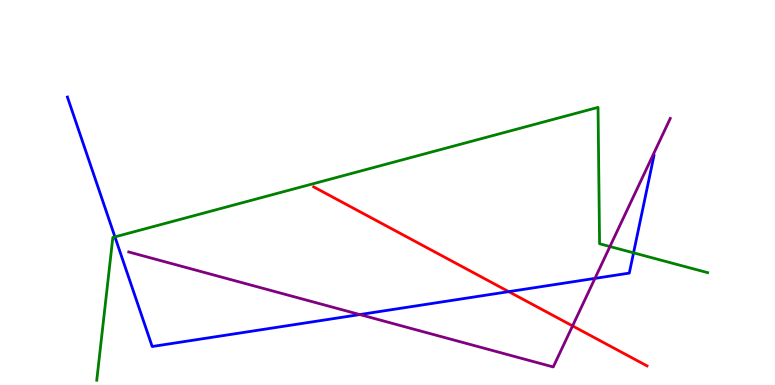[{'lines': ['blue', 'red'], 'intersections': [{'x': 6.56, 'y': 2.42}]}, {'lines': ['green', 'red'], 'intersections': []}, {'lines': ['purple', 'red'], 'intersections': [{'x': 7.39, 'y': 1.53}]}, {'lines': ['blue', 'green'], 'intersections': [{'x': 1.48, 'y': 3.85}, {'x': 8.17, 'y': 3.43}]}, {'lines': ['blue', 'purple'], 'intersections': [{'x': 4.64, 'y': 1.83}, {'x': 7.68, 'y': 2.77}]}, {'lines': ['green', 'purple'], 'intersections': [{'x': 7.87, 'y': 3.6}]}]